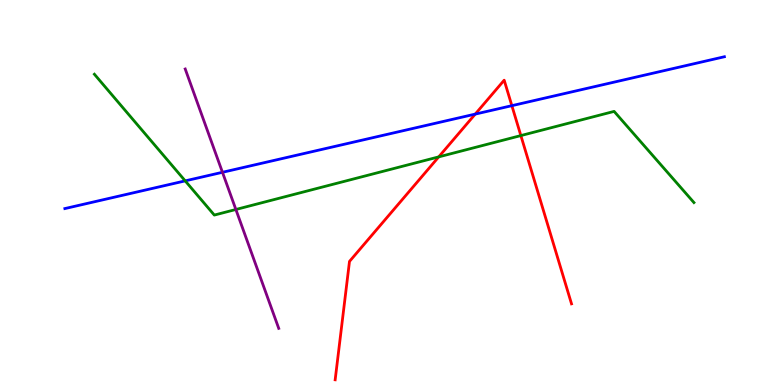[{'lines': ['blue', 'red'], 'intersections': [{'x': 6.13, 'y': 7.04}, {'x': 6.6, 'y': 7.26}]}, {'lines': ['green', 'red'], 'intersections': [{'x': 5.66, 'y': 5.93}, {'x': 6.72, 'y': 6.48}]}, {'lines': ['purple', 'red'], 'intersections': []}, {'lines': ['blue', 'green'], 'intersections': [{'x': 2.39, 'y': 5.3}]}, {'lines': ['blue', 'purple'], 'intersections': [{'x': 2.87, 'y': 5.52}]}, {'lines': ['green', 'purple'], 'intersections': [{'x': 3.04, 'y': 4.56}]}]